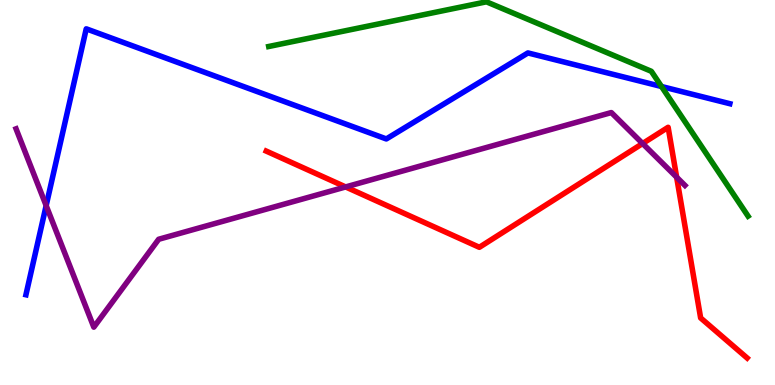[{'lines': ['blue', 'red'], 'intersections': []}, {'lines': ['green', 'red'], 'intersections': []}, {'lines': ['purple', 'red'], 'intersections': [{'x': 4.46, 'y': 5.14}, {'x': 8.29, 'y': 6.27}, {'x': 8.73, 'y': 5.4}]}, {'lines': ['blue', 'green'], 'intersections': [{'x': 8.54, 'y': 7.75}]}, {'lines': ['blue', 'purple'], 'intersections': [{'x': 0.596, 'y': 4.66}]}, {'lines': ['green', 'purple'], 'intersections': []}]